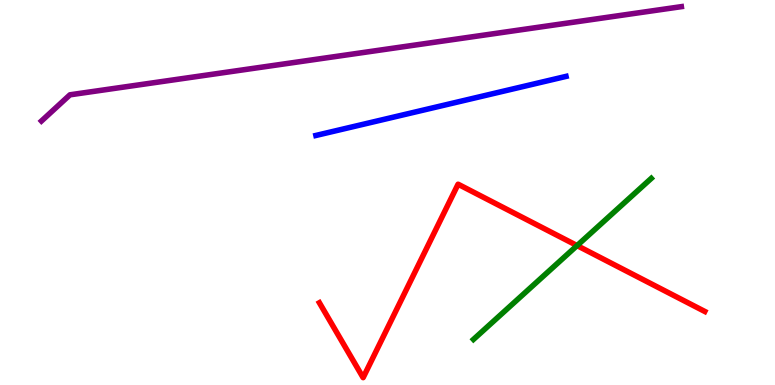[{'lines': ['blue', 'red'], 'intersections': []}, {'lines': ['green', 'red'], 'intersections': [{'x': 7.45, 'y': 3.62}]}, {'lines': ['purple', 'red'], 'intersections': []}, {'lines': ['blue', 'green'], 'intersections': []}, {'lines': ['blue', 'purple'], 'intersections': []}, {'lines': ['green', 'purple'], 'intersections': []}]